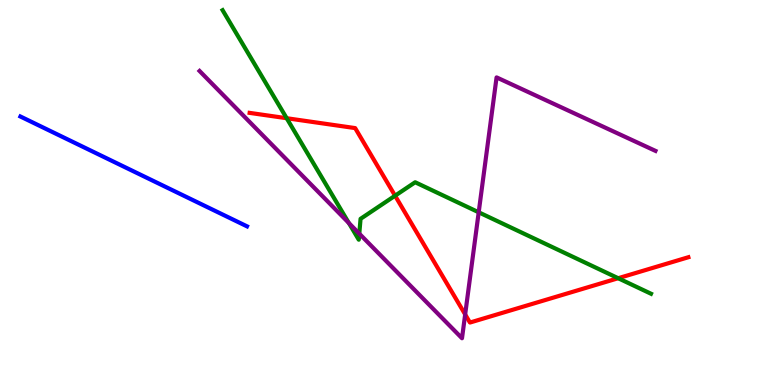[{'lines': ['blue', 'red'], 'intersections': []}, {'lines': ['green', 'red'], 'intersections': [{'x': 3.7, 'y': 6.93}, {'x': 5.1, 'y': 4.92}, {'x': 7.98, 'y': 2.77}]}, {'lines': ['purple', 'red'], 'intersections': [{'x': 6.0, 'y': 1.83}]}, {'lines': ['blue', 'green'], 'intersections': []}, {'lines': ['blue', 'purple'], 'intersections': []}, {'lines': ['green', 'purple'], 'intersections': [{'x': 4.5, 'y': 4.21}, {'x': 4.64, 'y': 3.93}, {'x': 6.18, 'y': 4.49}]}]